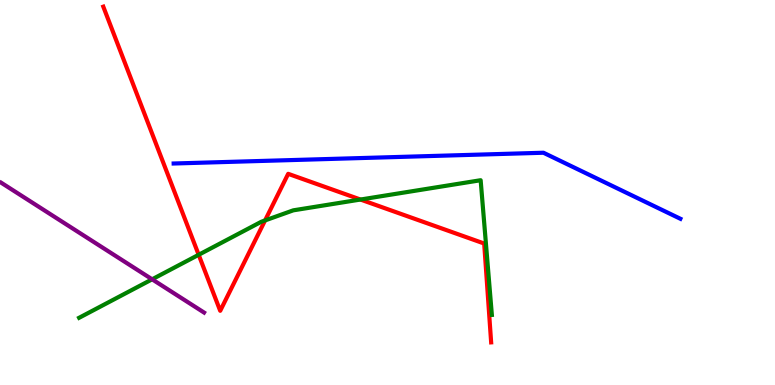[{'lines': ['blue', 'red'], 'intersections': []}, {'lines': ['green', 'red'], 'intersections': [{'x': 2.56, 'y': 3.38}, {'x': 3.42, 'y': 4.27}, {'x': 4.65, 'y': 4.82}]}, {'lines': ['purple', 'red'], 'intersections': []}, {'lines': ['blue', 'green'], 'intersections': []}, {'lines': ['blue', 'purple'], 'intersections': []}, {'lines': ['green', 'purple'], 'intersections': [{'x': 1.96, 'y': 2.75}]}]